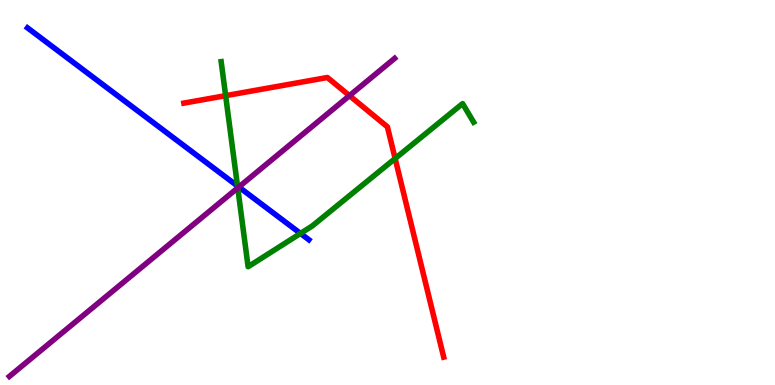[{'lines': ['blue', 'red'], 'intersections': []}, {'lines': ['green', 'red'], 'intersections': [{'x': 2.91, 'y': 7.52}, {'x': 5.1, 'y': 5.88}]}, {'lines': ['purple', 'red'], 'intersections': [{'x': 4.51, 'y': 7.52}]}, {'lines': ['blue', 'green'], 'intersections': [{'x': 3.06, 'y': 5.17}, {'x': 3.88, 'y': 3.94}]}, {'lines': ['blue', 'purple'], 'intersections': [{'x': 3.08, 'y': 5.14}]}, {'lines': ['green', 'purple'], 'intersections': [{'x': 3.07, 'y': 5.12}]}]